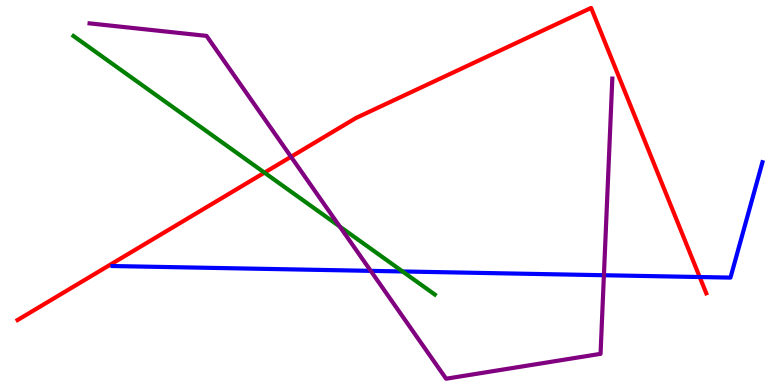[{'lines': ['blue', 'red'], 'intersections': [{'x': 9.03, 'y': 2.8}]}, {'lines': ['green', 'red'], 'intersections': [{'x': 3.41, 'y': 5.52}]}, {'lines': ['purple', 'red'], 'intersections': [{'x': 3.76, 'y': 5.93}]}, {'lines': ['blue', 'green'], 'intersections': [{'x': 5.19, 'y': 2.95}]}, {'lines': ['blue', 'purple'], 'intersections': [{'x': 4.78, 'y': 2.96}, {'x': 7.79, 'y': 2.85}]}, {'lines': ['green', 'purple'], 'intersections': [{'x': 4.38, 'y': 4.12}]}]